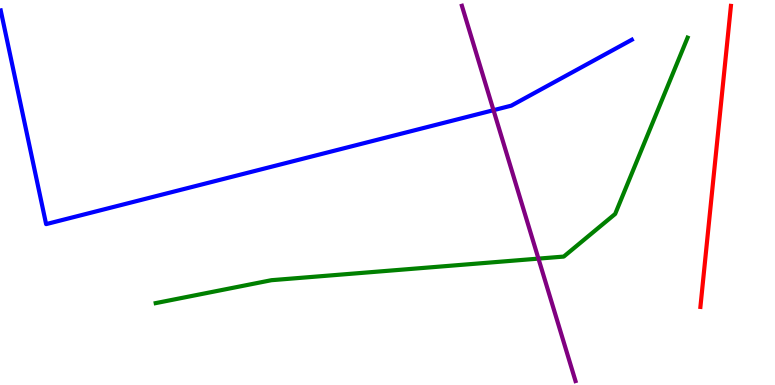[{'lines': ['blue', 'red'], 'intersections': []}, {'lines': ['green', 'red'], 'intersections': []}, {'lines': ['purple', 'red'], 'intersections': []}, {'lines': ['blue', 'green'], 'intersections': []}, {'lines': ['blue', 'purple'], 'intersections': [{'x': 6.37, 'y': 7.14}]}, {'lines': ['green', 'purple'], 'intersections': [{'x': 6.95, 'y': 3.28}]}]